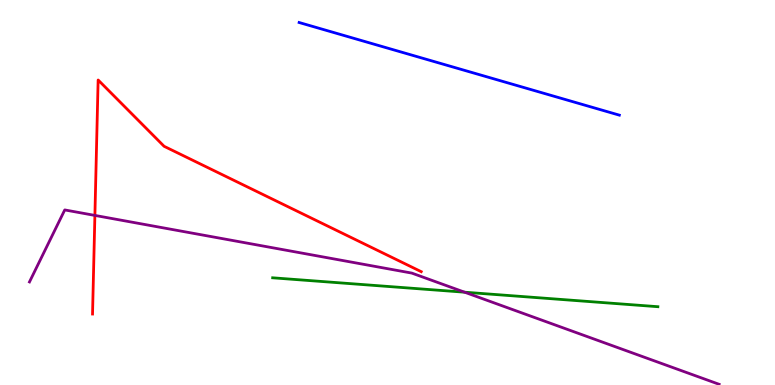[{'lines': ['blue', 'red'], 'intersections': []}, {'lines': ['green', 'red'], 'intersections': []}, {'lines': ['purple', 'red'], 'intersections': [{'x': 1.22, 'y': 4.4}]}, {'lines': ['blue', 'green'], 'intersections': []}, {'lines': ['blue', 'purple'], 'intersections': []}, {'lines': ['green', 'purple'], 'intersections': [{'x': 6.0, 'y': 2.41}]}]